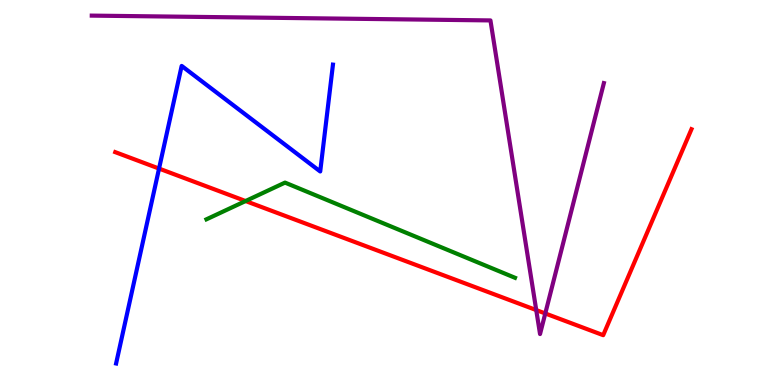[{'lines': ['blue', 'red'], 'intersections': [{'x': 2.05, 'y': 5.62}]}, {'lines': ['green', 'red'], 'intersections': [{'x': 3.17, 'y': 4.78}]}, {'lines': ['purple', 'red'], 'intersections': [{'x': 6.92, 'y': 1.95}, {'x': 7.04, 'y': 1.86}]}, {'lines': ['blue', 'green'], 'intersections': []}, {'lines': ['blue', 'purple'], 'intersections': []}, {'lines': ['green', 'purple'], 'intersections': []}]